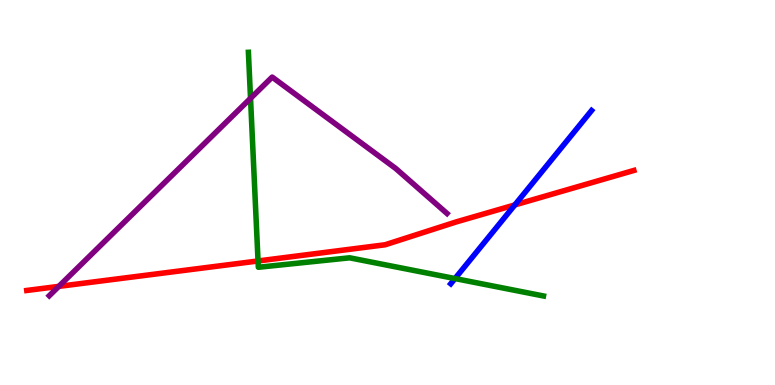[{'lines': ['blue', 'red'], 'intersections': [{'x': 6.64, 'y': 4.68}]}, {'lines': ['green', 'red'], 'intersections': [{'x': 3.33, 'y': 3.22}]}, {'lines': ['purple', 'red'], 'intersections': [{'x': 0.759, 'y': 2.56}]}, {'lines': ['blue', 'green'], 'intersections': [{'x': 5.87, 'y': 2.76}]}, {'lines': ['blue', 'purple'], 'intersections': []}, {'lines': ['green', 'purple'], 'intersections': [{'x': 3.23, 'y': 7.45}]}]